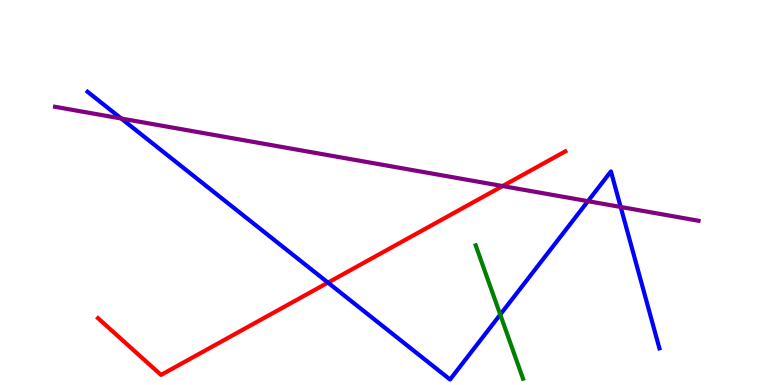[{'lines': ['blue', 'red'], 'intersections': [{'x': 4.23, 'y': 2.66}]}, {'lines': ['green', 'red'], 'intersections': []}, {'lines': ['purple', 'red'], 'intersections': [{'x': 6.49, 'y': 5.17}]}, {'lines': ['blue', 'green'], 'intersections': [{'x': 6.45, 'y': 1.83}]}, {'lines': ['blue', 'purple'], 'intersections': [{'x': 1.56, 'y': 6.92}, {'x': 7.59, 'y': 4.77}, {'x': 8.01, 'y': 4.62}]}, {'lines': ['green', 'purple'], 'intersections': []}]